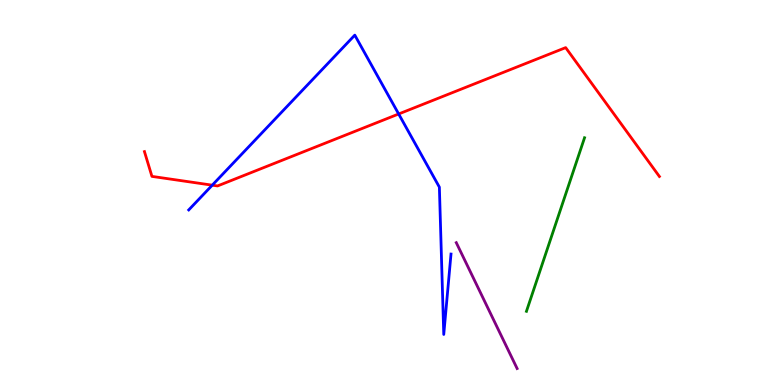[{'lines': ['blue', 'red'], 'intersections': [{'x': 2.74, 'y': 5.19}, {'x': 5.14, 'y': 7.04}]}, {'lines': ['green', 'red'], 'intersections': []}, {'lines': ['purple', 'red'], 'intersections': []}, {'lines': ['blue', 'green'], 'intersections': []}, {'lines': ['blue', 'purple'], 'intersections': []}, {'lines': ['green', 'purple'], 'intersections': []}]